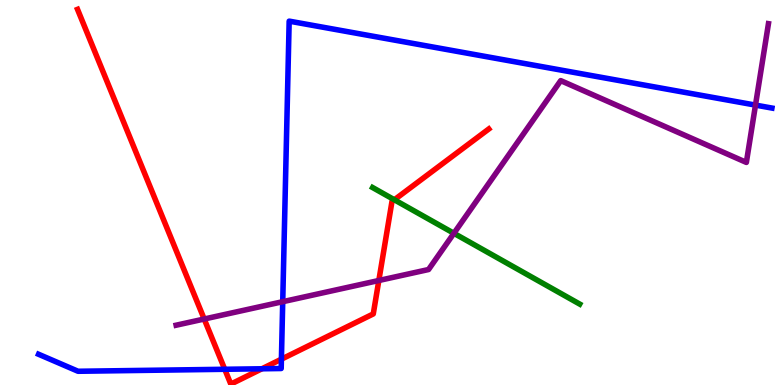[{'lines': ['blue', 'red'], 'intersections': [{'x': 2.9, 'y': 0.408}, {'x': 3.38, 'y': 0.421}, {'x': 3.63, 'y': 0.671}]}, {'lines': ['green', 'red'], 'intersections': [{'x': 5.09, 'y': 4.81}]}, {'lines': ['purple', 'red'], 'intersections': [{'x': 2.63, 'y': 1.71}, {'x': 4.89, 'y': 2.71}]}, {'lines': ['blue', 'green'], 'intersections': []}, {'lines': ['blue', 'purple'], 'intersections': [{'x': 3.65, 'y': 2.16}, {'x': 9.75, 'y': 7.27}]}, {'lines': ['green', 'purple'], 'intersections': [{'x': 5.86, 'y': 3.94}]}]